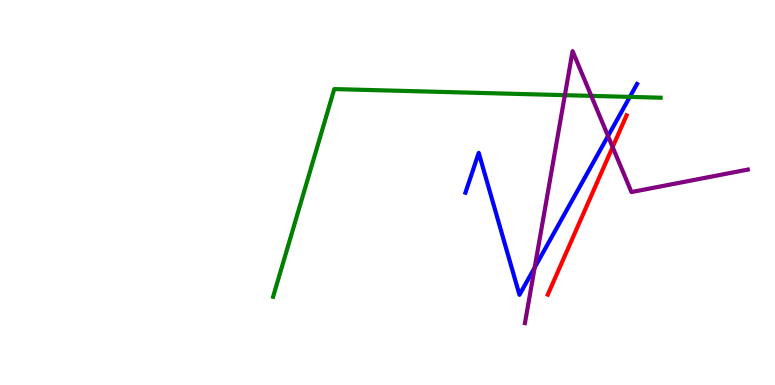[{'lines': ['blue', 'red'], 'intersections': []}, {'lines': ['green', 'red'], 'intersections': []}, {'lines': ['purple', 'red'], 'intersections': [{'x': 7.9, 'y': 6.18}]}, {'lines': ['blue', 'green'], 'intersections': [{'x': 8.13, 'y': 7.48}]}, {'lines': ['blue', 'purple'], 'intersections': [{'x': 6.9, 'y': 3.05}, {'x': 7.85, 'y': 6.47}]}, {'lines': ['green', 'purple'], 'intersections': [{'x': 7.29, 'y': 7.53}, {'x': 7.63, 'y': 7.51}]}]